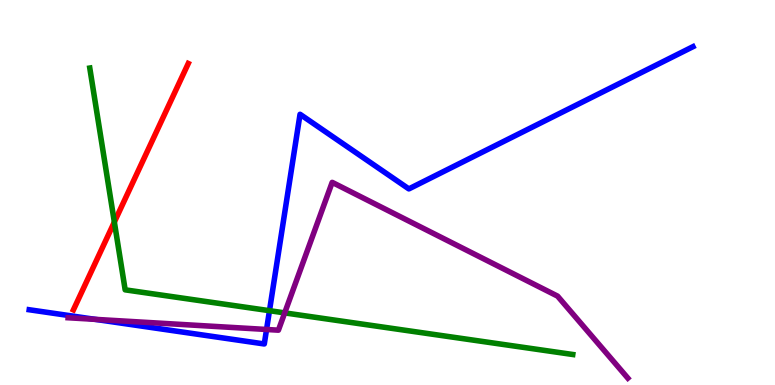[{'lines': ['blue', 'red'], 'intersections': []}, {'lines': ['green', 'red'], 'intersections': [{'x': 1.48, 'y': 4.23}]}, {'lines': ['purple', 'red'], 'intersections': []}, {'lines': ['blue', 'green'], 'intersections': [{'x': 3.48, 'y': 1.93}]}, {'lines': ['blue', 'purple'], 'intersections': [{'x': 1.23, 'y': 1.71}, {'x': 3.44, 'y': 1.44}]}, {'lines': ['green', 'purple'], 'intersections': [{'x': 3.67, 'y': 1.87}]}]